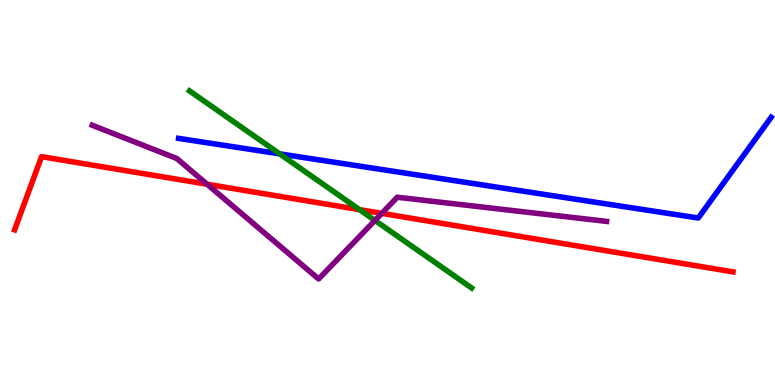[{'lines': ['blue', 'red'], 'intersections': []}, {'lines': ['green', 'red'], 'intersections': [{'x': 4.64, 'y': 4.55}]}, {'lines': ['purple', 'red'], 'intersections': [{'x': 2.67, 'y': 5.21}, {'x': 4.93, 'y': 4.46}]}, {'lines': ['blue', 'green'], 'intersections': [{'x': 3.61, 'y': 6.0}]}, {'lines': ['blue', 'purple'], 'intersections': []}, {'lines': ['green', 'purple'], 'intersections': [{'x': 4.84, 'y': 4.27}]}]